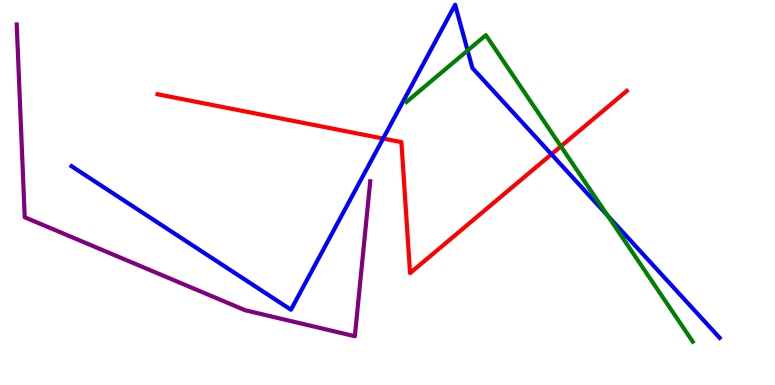[{'lines': ['blue', 'red'], 'intersections': [{'x': 4.94, 'y': 6.4}, {'x': 7.12, 'y': 5.99}]}, {'lines': ['green', 'red'], 'intersections': [{'x': 7.24, 'y': 6.2}]}, {'lines': ['purple', 'red'], 'intersections': []}, {'lines': ['blue', 'green'], 'intersections': [{'x': 6.03, 'y': 8.69}, {'x': 7.84, 'y': 4.4}]}, {'lines': ['blue', 'purple'], 'intersections': []}, {'lines': ['green', 'purple'], 'intersections': []}]